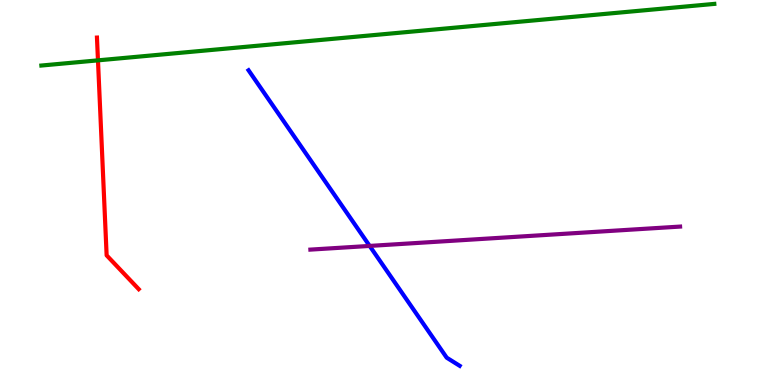[{'lines': ['blue', 'red'], 'intersections': []}, {'lines': ['green', 'red'], 'intersections': [{'x': 1.26, 'y': 8.43}]}, {'lines': ['purple', 'red'], 'intersections': []}, {'lines': ['blue', 'green'], 'intersections': []}, {'lines': ['blue', 'purple'], 'intersections': [{'x': 4.77, 'y': 3.61}]}, {'lines': ['green', 'purple'], 'intersections': []}]